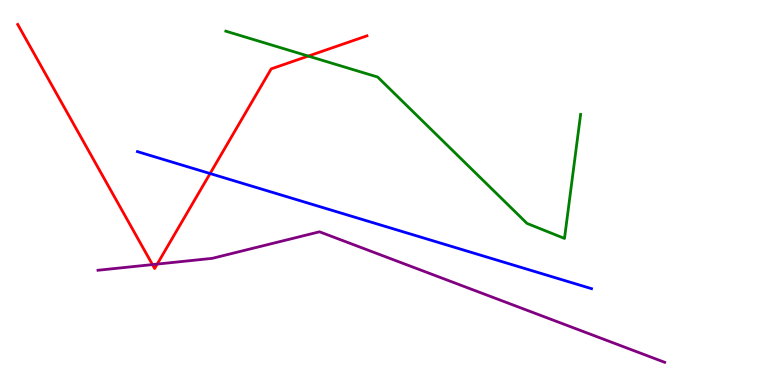[{'lines': ['blue', 'red'], 'intersections': [{'x': 2.71, 'y': 5.49}]}, {'lines': ['green', 'red'], 'intersections': [{'x': 3.98, 'y': 8.54}]}, {'lines': ['purple', 'red'], 'intersections': [{'x': 1.97, 'y': 3.13}, {'x': 2.03, 'y': 3.14}]}, {'lines': ['blue', 'green'], 'intersections': []}, {'lines': ['blue', 'purple'], 'intersections': []}, {'lines': ['green', 'purple'], 'intersections': []}]